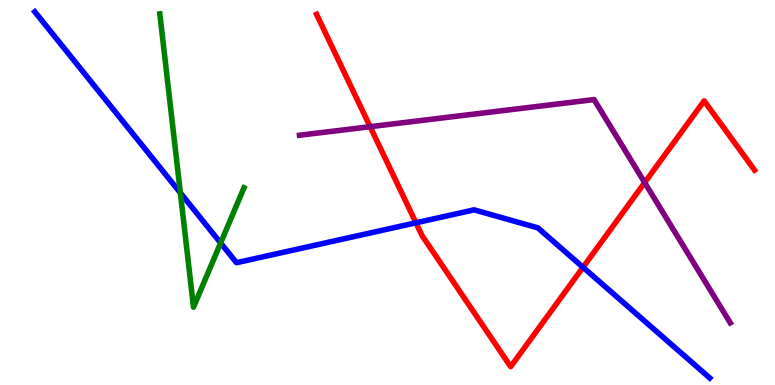[{'lines': ['blue', 'red'], 'intersections': [{'x': 5.37, 'y': 4.21}, {'x': 7.52, 'y': 3.06}]}, {'lines': ['green', 'red'], 'intersections': []}, {'lines': ['purple', 'red'], 'intersections': [{'x': 4.78, 'y': 6.71}, {'x': 8.32, 'y': 5.26}]}, {'lines': ['blue', 'green'], 'intersections': [{'x': 2.33, 'y': 4.99}, {'x': 2.85, 'y': 3.69}]}, {'lines': ['blue', 'purple'], 'intersections': []}, {'lines': ['green', 'purple'], 'intersections': []}]